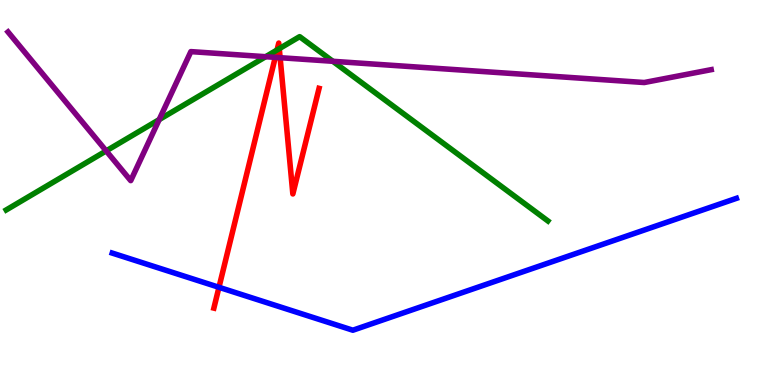[{'lines': ['blue', 'red'], 'intersections': [{'x': 2.83, 'y': 2.54}]}, {'lines': ['green', 'red'], 'intersections': [{'x': 3.58, 'y': 8.7}, {'x': 3.6, 'y': 8.74}]}, {'lines': ['purple', 'red'], 'intersections': [{'x': 3.55, 'y': 8.51}, {'x': 3.61, 'y': 8.5}]}, {'lines': ['blue', 'green'], 'intersections': []}, {'lines': ['blue', 'purple'], 'intersections': []}, {'lines': ['green', 'purple'], 'intersections': [{'x': 1.37, 'y': 6.08}, {'x': 2.05, 'y': 6.89}, {'x': 3.43, 'y': 8.53}, {'x': 4.29, 'y': 8.41}]}]